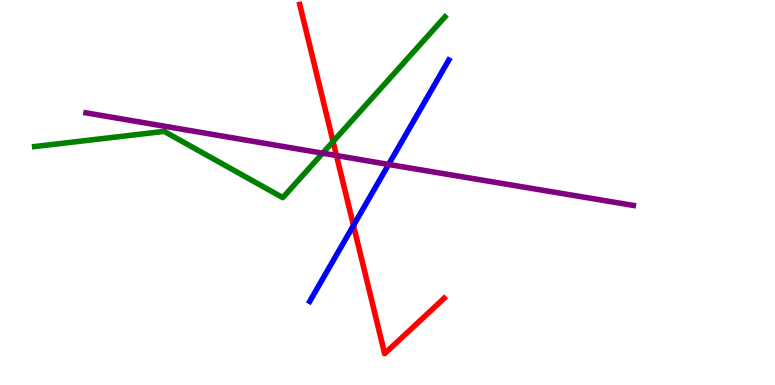[{'lines': ['blue', 'red'], 'intersections': [{'x': 4.56, 'y': 4.14}]}, {'lines': ['green', 'red'], 'intersections': [{'x': 4.3, 'y': 6.32}]}, {'lines': ['purple', 'red'], 'intersections': [{'x': 4.34, 'y': 5.96}]}, {'lines': ['blue', 'green'], 'intersections': []}, {'lines': ['blue', 'purple'], 'intersections': [{'x': 5.01, 'y': 5.73}]}, {'lines': ['green', 'purple'], 'intersections': [{'x': 4.16, 'y': 6.02}]}]